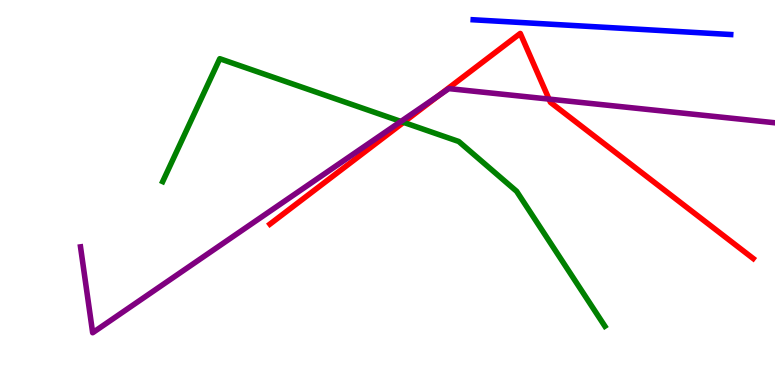[{'lines': ['blue', 'red'], 'intersections': []}, {'lines': ['green', 'red'], 'intersections': [{'x': 5.21, 'y': 6.82}]}, {'lines': ['purple', 'red'], 'intersections': [{'x': 5.66, 'y': 7.52}, {'x': 7.08, 'y': 7.43}]}, {'lines': ['blue', 'green'], 'intersections': []}, {'lines': ['blue', 'purple'], 'intersections': []}, {'lines': ['green', 'purple'], 'intersections': [{'x': 5.17, 'y': 6.85}]}]